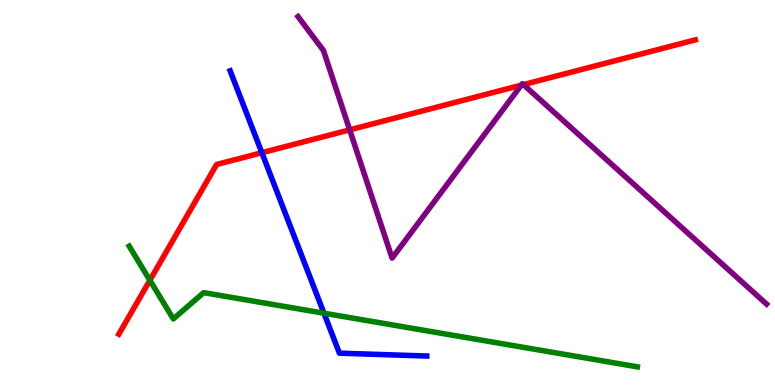[{'lines': ['blue', 'red'], 'intersections': [{'x': 3.38, 'y': 6.03}]}, {'lines': ['green', 'red'], 'intersections': [{'x': 1.93, 'y': 2.72}]}, {'lines': ['purple', 'red'], 'intersections': [{'x': 4.51, 'y': 6.63}, {'x': 6.73, 'y': 7.79}, {'x': 6.75, 'y': 7.8}]}, {'lines': ['blue', 'green'], 'intersections': [{'x': 4.18, 'y': 1.86}]}, {'lines': ['blue', 'purple'], 'intersections': []}, {'lines': ['green', 'purple'], 'intersections': []}]